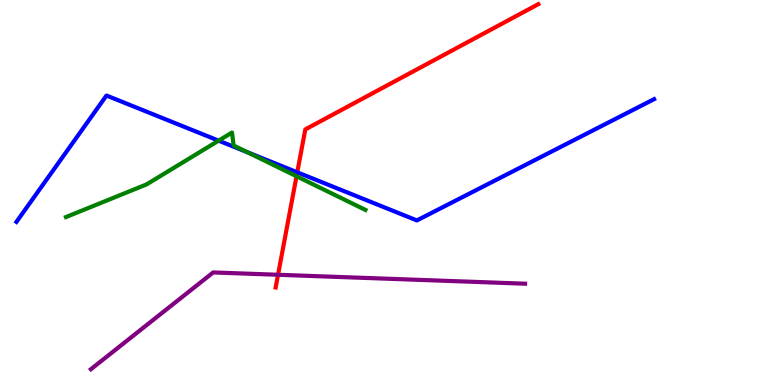[{'lines': ['blue', 'red'], 'intersections': [{'x': 3.84, 'y': 5.52}]}, {'lines': ['green', 'red'], 'intersections': [{'x': 3.83, 'y': 5.42}]}, {'lines': ['purple', 'red'], 'intersections': [{'x': 3.59, 'y': 2.86}]}, {'lines': ['blue', 'green'], 'intersections': [{'x': 2.82, 'y': 6.35}, {'x': 3.19, 'y': 6.05}]}, {'lines': ['blue', 'purple'], 'intersections': []}, {'lines': ['green', 'purple'], 'intersections': []}]